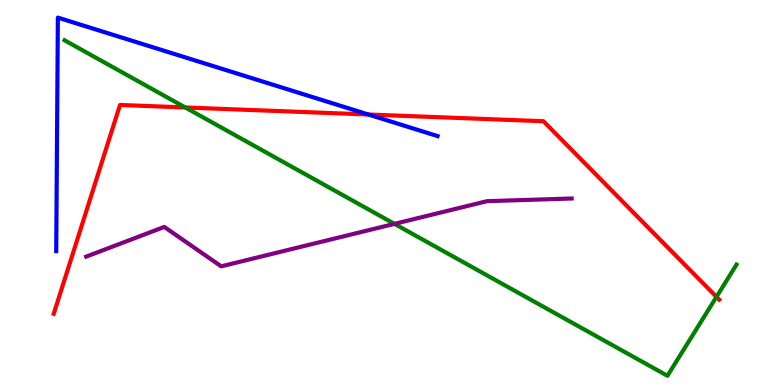[{'lines': ['blue', 'red'], 'intersections': [{'x': 4.75, 'y': 7.03}]}, {'lines': ['green', 'red'], 'intersections': [{'x': 2.39, 'y': 7.21}, {'x': 9.24, 'y': 2.29}]}, {'lines': ['purple', 'red'], 'intersections': []}, {'lines': ['blue', 'green'], 'intersections': []}, {'lines': ['blue', 'purple'], 'intersections': []}, {'lines': ['green', 'purple'], 'intersections': [{'x': 5.09, 'y': 4.19}]}]